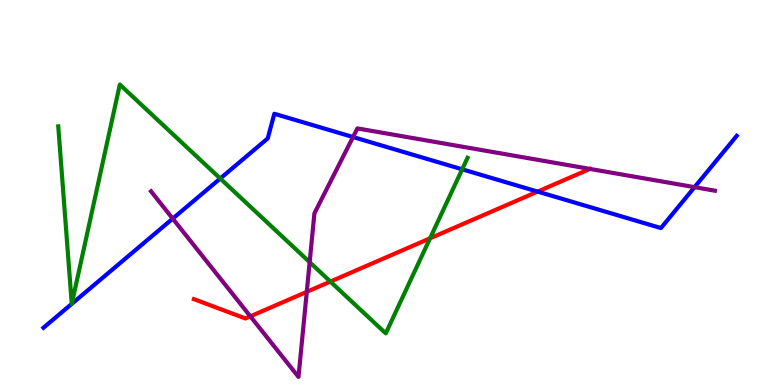[{'lines': ['blue', 'red'], 'intersections': [{'x': 6.94, 'y': 5.02}]}, {'lines': ['green', 'red'], 'intersections': [{'x': 4.26, 'y': 2.69}, {'x': 5.55, 'y': 3.81}]}, {'lines': ['purple', 'red'], 'intersections': [{'x': 3.23, 'y': 1.78}, {'x': 3.96, 'y': 2.42}]}, {'lines': ['blue', 'green'], 'intersections': [{'x': 0.926, 'y': 2.11}, {'x': 0.926, 'y': 2.11}, {'x': 2.84, 'y': 5.36}, {'x': 5.96, 'y': 5.6}]}, {'lines': ['blue', 'purple'], 'intersections': [{'x': 2.23, 'y': 4.32}, {'x': 4.56, 'y': 6.44}, {'x': 8.96, 'y': 5.14}]}, {'lines': ['green', 'purple'], 'intersections': [{'x': 4.0, 'y': 3.19}]}]